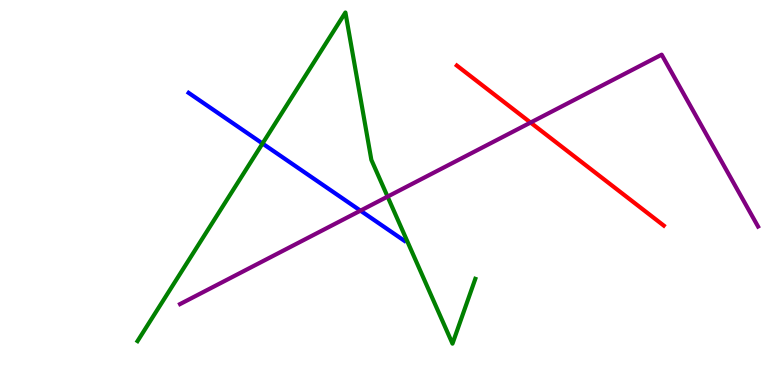[{'lines': ['blue', 'red'], 'intersections': []}, {'lines': ['green', 'red'], 'intersections': []}, {'lines': ['purple', 'red'], 'intersections': [{'x': 6.85, 'y': 6.82}]}, {'lines': ['blue', 'green'], 'intersections': [{'x': 3.39, 'y': 6.27}]}, {'lines': ['blue', 'purple'], 'intersections': [{'x': 4.65, 'y': 4.53}]}, {'lines': ['green', 'purple'], 'intersections': [{'x': 5.0, 'y': 4.89}]}]